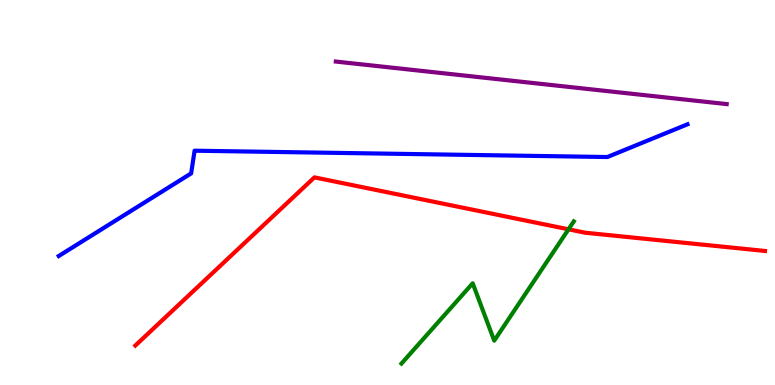[{'lines': ['blue', 'red'], 'intersections': []}, {'lines': ['green', 'red'], 'intersections': [{'x': 7.34, 'y': 4.04}]}, {'lines': ['purple', 'red'], 'intersections': []}, {'lines': ['blue', 'green'], 'intersections': []}, {'lines': ['blue', 'purple'], 'intersections': []}, {'lines': ['green', 'purple'], 'intersections': []}]